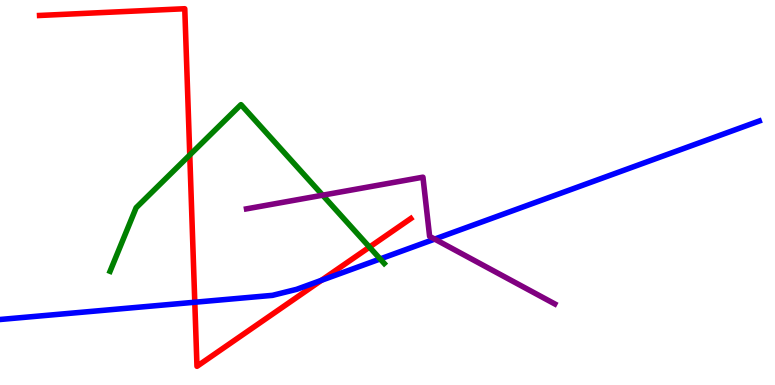[{'lines': ['blue', 'red'], 'intersections': [{'x': 2.51, 'y': 2.15}, {'x': 4.15, 'y': 2.72}]}, {'lines': ['green', 'red'], 'intersections': [{'x': 2.45, 'y': 5.97}, {'x': 4.77, 'y': 3.58}]}, {'lines': ['purple', 'red'], 'intersections': []}, {'lines': ['blue', 'green'], 'intersections': [{'x': 4.91, 'y': 3.27}]}, {'lines': ['blue', 'purple'], 'intersections': [{'x': 5.61, 'y': 3.79}]}, {'lines': ['green', 'purple'], 'intersections': [{'x': 4.16, 'y': 4.93}]}]